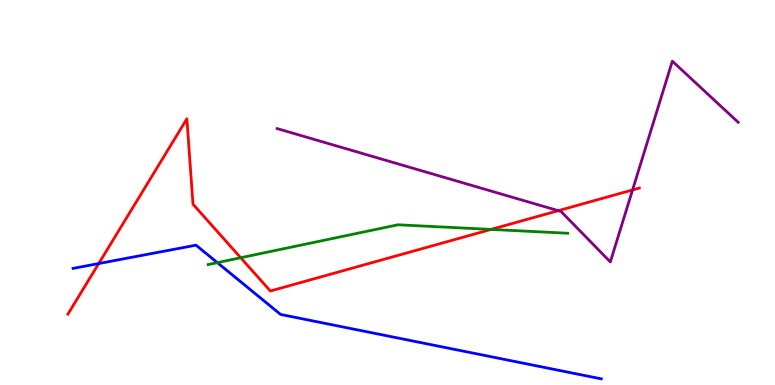[{'lines': ['blue', 'red'], 'intersections': [{'x': 1.27, 'y': 3.15}]}, {'lines': ['green', 'red'], 'intersections': [{'x': 3.11, 'y': 3.31}, {'x': 6.34, 'y': 4.04}]}, {'lines': ['purple', 'red'], 'intersections': [{'x': 7.2, 'y': 4.53}, {'x': 8.16, 'y': 5.07}]}, {'lines': ['blue', 'green'], 'intersections': [{'x': 2.8, 'y': 3.18}]}, {'lines': ['blue', 'purple'], 'intersections': []}, {'lines': ['green', 'purple'], 'intersections': []}]